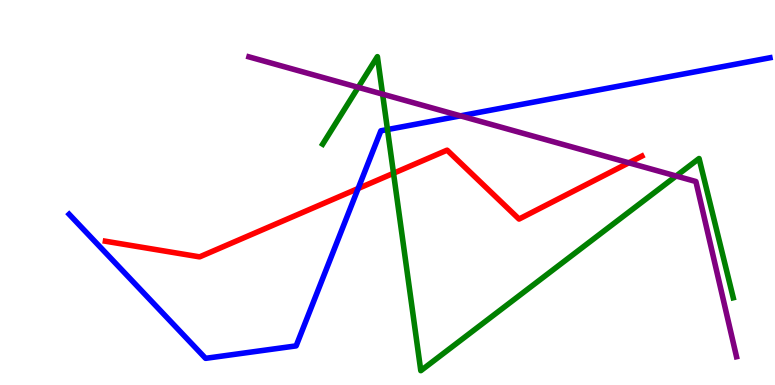[{'lines': ['blue', 'red'], 'intersections': [{'x': 4.62, 'y': 5.1}]}, {'lines': ['green', 'red'], 'intersections': [{'x': 5.08, 'y': 5.5}]}, {'lines': ['purple', 'red'], 'intersections': [{'x': 8.11, 'y': 5.77}]}, {'lines': ['blue', 'green'], 'intersections': [{'x': 5.0, 'y': 6.64}]}, {'lines': ['blue', 'purple'], 'intersections': [{'x': 5.94, 'y': 6.99}]}, {'lines': ['green', 'purple'], 'intersections': [{'x': 4.62, 'y': 7.73}, {'x': 4.94, 'y': 7.55}, {'x': 8.72, 'y': 5.43}]}]